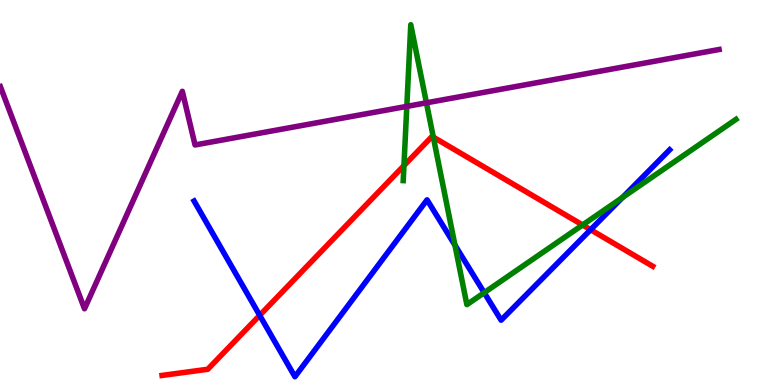[{'lines': ['blue', 'red'], 'intersections': [{'x': 3.35, 'y': 1.81}, {'x': 7.62, 'y': 4.03}]}, {'lines': ['green', 'red'], 'intersections': [{'x': 5.21, 'y': 5.7}, {'x': 5.59, 'y': 6.44}, {'x': 7.52, 'y': 4.16}]}, {'lines': ['purple', 'red'], 'intersections': []}, {'lines': ['blue', 'green'], 'intersections': [{'x': 5.87, 'y': 3.63}, {'x': 6.25, 'y': 2.4}, {'x': 8.03, 'y': 4.87}]}, {'lines': ['blue', 'purple'], 'intersections': []}, {'lines': ['green', 'purple'], 'intersections': [{'x': 5.25, 'y': 7.24}, {'x': 5.5, 'y': 7.33}]}]